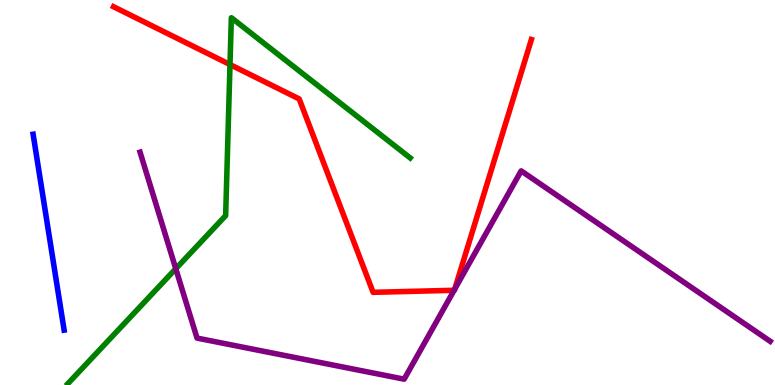[{'lines': ['blue', 'red'], 'intersections': []}, {'lines': ['green', 'red'], 'intersections': [{'x': 2.97, 'y': 8.32}]}, {'lines': ['purple', 'red'], 'intersections': [{'x': 5.86, 'y': 2.46}, {'x': 5.87, 'y': 2.49}]}, {'lines': ['blue', 'green'], 'intersections': []}, {'lines': ['blue', 'purple'], 'intersections': []}, {'lines': ['green', 'purple'], 'intersections': [{'x': 2.27, 'y': 3.02}]}]